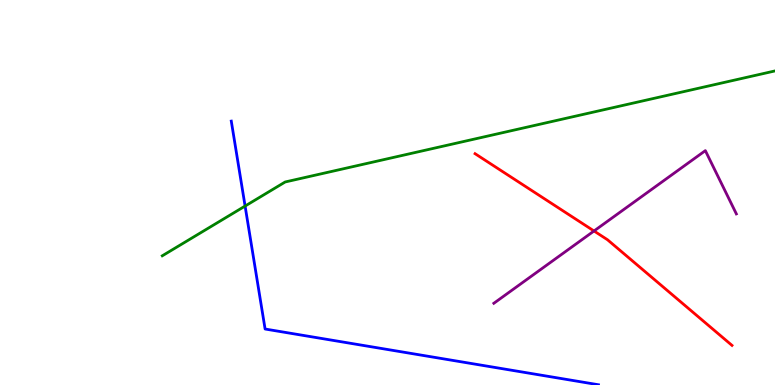[{'lines': ['blue', 'red'], 'intersections': []}, {'lines': ['green', 'red'], 'intersections': []}, {'lines': ['purple', 'red'], 'intersections': [{'x': 7.66, 'y': 4.0}]}, {'lines': ['blue', 'green'], 'intersections': [{'x': 3.16, 'y': 4.65}]}, {'lines': ['blue', 'purple'], 'intersections': []}, {'lines': ['green', 'purple'], 'intersections': []}]